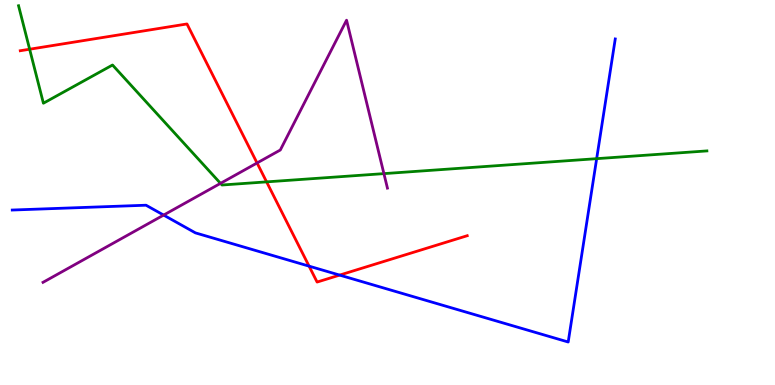[{'lines': ['blue', 'red'], 'intersections': [{'x': 3.99, 'y': 3.09}, {'x': 4.38, 'y': 2.85}]}, {'lines': ['green', 'red'], 'intersections': [{'x': 0.382, 'y': 8.72}, {'x': 3.44, 'y': 5.28}]}, {'lines': ['purple', 'red'], 'intersections': [{'x': 3.32, 'y': 5.77}]}, {'lines': ['blue', 'green'], 'intersections': [{'x': 7.7, 'y': 5.88}]}, {'lines': ['blue', 'purple'], 'intersections': [{'x': 2.11, 'y': 4.41}]}, {'lines': ['green', 'purple'], 'intersections': [{'x': 2.85, 'y': 5.24}, {'x': 4.95, 'y': 5.49}]}]